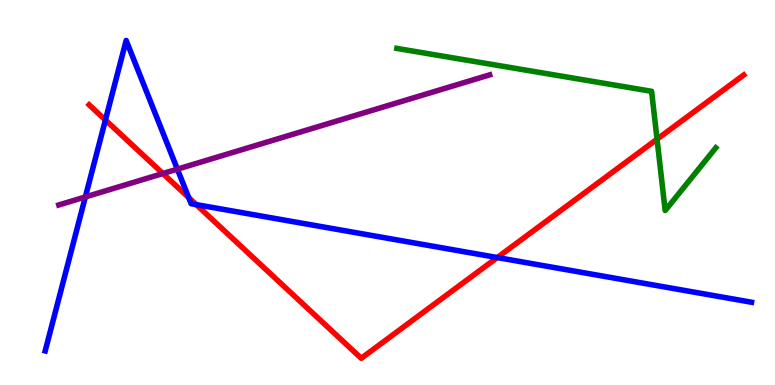[{'lines': ['blue', 'red'], 'intersections': [{'x': 1.36, 'y': 6.88}, {'x': 2.43, 'y': 4.87}, {'x': 2.53, 'y': 4.69}, {'x': 6.42, 'y': 3.31}]}, {'lines': ['green', 'red'], 'intersections': [{'x': 8.48, 'y': 6.38}]}, {'lines': ['purple', 'red'], 'intersections': [{'x': 2.1, 'y': 5.49}]}, {'lines': ['blue', 'green'], 'intersections': []}, {'lines': ['blue', 'purple'], 'intersections': [{'x': 1.1, 'y': 4.88}, {'x': 2.29, 'y': 5.61}]}, {'lines': ['green', 'purple'], 'intersections': []}]